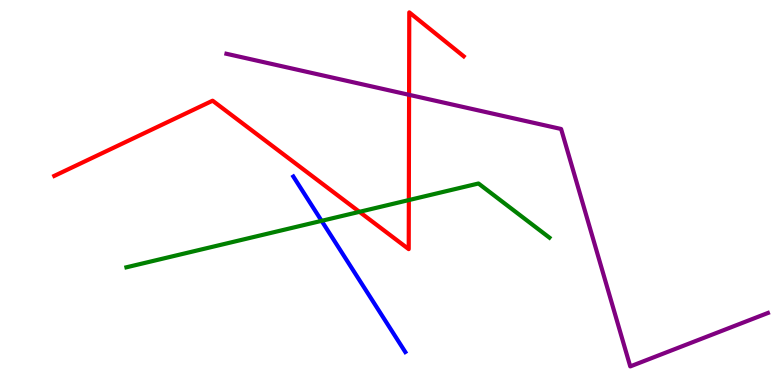[{'lines': ['blue', 'red'], 'intersections': []}, {'lines': ['green', 'red'], 'intersections': [{'x': 4.64, 'y': 4.5}, {'x': 5.28, 'y': 4.8}]}, {'lines': ['purple', 'red'], 'intersections': [{'x': 5.28, 'y': 7.54}]}, {'lines': ['blue', 'green'], 'intersections': [{'x': 4.15, 'y': 4.26}]}, {'lines': ['blue', 'purple'], 'intersections': []}, {'lines': ['green', 'purple'], 'intersections': []}]